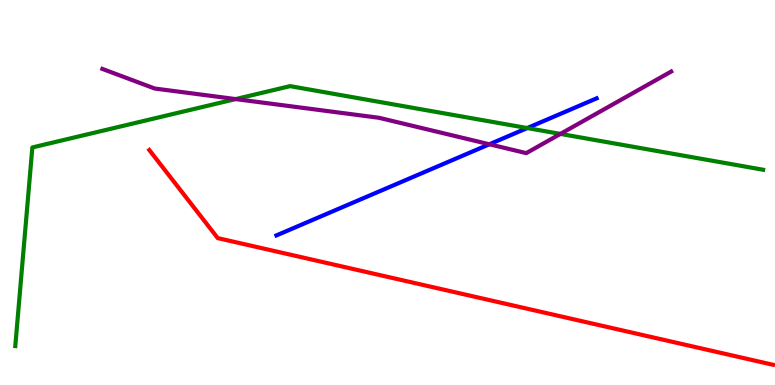[{'lines': ['blue', 'red'], 'intersections': []}, {'lines': ['green', 'red'], 'intersections': []}, {'lines': ['purple', 'red'], 'intersections': []}, {'lines': ['blue', 'green'], 'intersections': [{'x': 6.8, 'y': 6.67}]}, {'lines': ['blue', 'purple'], 'intersections': [{'x': 6.31, 'y': 6.25}]}, {'lines': ['green', 'purple'], 'intersections': [{'x': 3.04, 'y': 7.43}, {'x': 7.23, 'y': 6.52}]}]